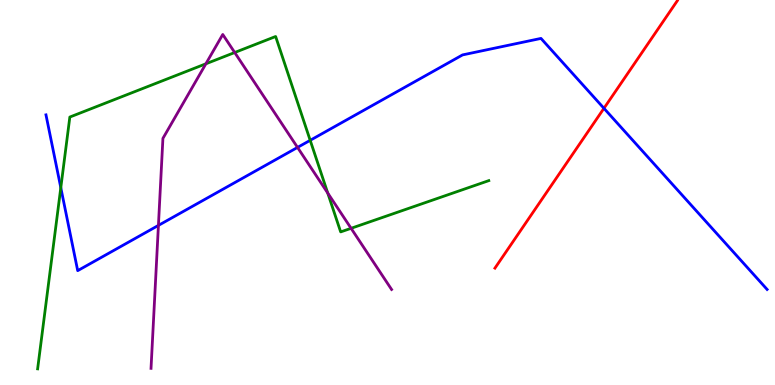[{'lines': ['blue', 'red'], 'intersections': [{'x': 7.79, 'y': 7.19}]}, {'lines': ['green', 'red'], 'intersections': []}, {'lines': ['purple', 'red'], 'intersections': []}, {'lines': ['blue', 'green'], 'intersections': [{'x': 0.785, 'y': 5.13}, {'x': 4.0, 'y': 6.36}]}, {'lines': ['blue', 'purple'], 'intersections': [{'x': 2.04, 'y': 4.15}, {'x': 3.84, 'y': 6.17}]}, {'lines': ['green', 'purple'], 'intersections': [{'x': 2.66, 'y': 8.34}, {'x': 3.03, 'y': 8.64}, {'x': 4.23, 'y': 4.99}, {'x': 4.53, 'y': 4.07}]}]